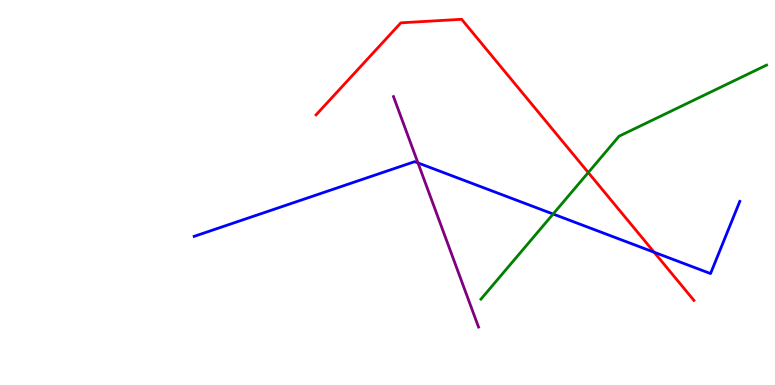[{'lines': ['blue', 'red'], 'intersections': [{'x': 8.44, 'y': 3.45}]}, {'lines': ['green', 'red'], 'intersections': [{'x': 7.59, 'y': 5.52}]}, {'lines': ['purple', 'red'], 'intersections': []}, {'lines': ['blue', 'green'], 'intersections': [{'x': 7.14, 'y': 4.44}]}, {'lines': ['blue', 'purple'], 'intersections': [{'x': 5.39, 'y': 5.77}]}, {'lines': ['green', 'purple'], 'intersections': []}]